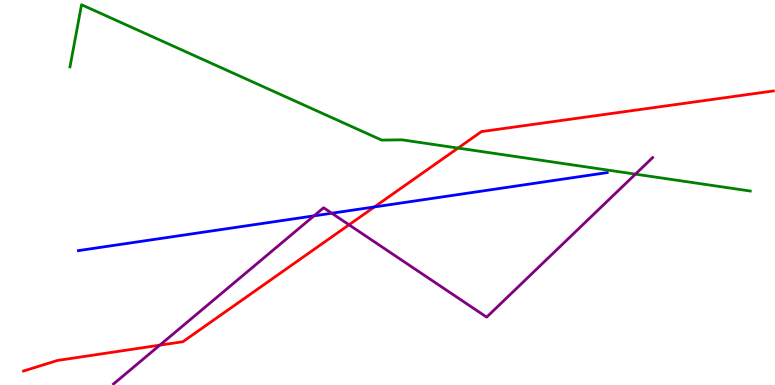[{'lines': ['blue', 'red'], 'intersections': [{'x': 4.83, 'y': 4.63}]}, {'lines': ['green', 'red'], 'intersections': [{'x': 5.91, 'y': 6.15}]}, {'lines': ['purple', 'red'], 'intersections': [{'x': 2.06, 'y': 1.03}, {'x': 4.5, 'y': 4.16}]}, {'lines': ['blue', 'green'], 'intersections': []}, {'lines': ['blue', 'purple'], 'intersections': [{'x': 4.05, 'y': 4.39}, {'x': 4.28, 'y': 4.46}]}, {'lines': ['green', 'purple'], 'intersections': [{'x': 8.2, 'y': 5.48}]}]